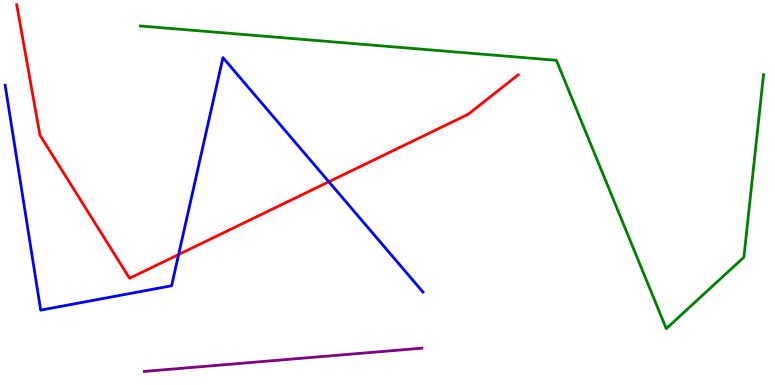[{'lines': ['blue', 'red'], 'intersections': [{'x': 2.3, 'y': 3.39}, {'x': 4.24, 'y': 5.28}]}, {'lines': ['green', 'red'], 'intersections': []}, {'lines': ['purple', 'red'], 'intersections': []}, {'lines': ['blue', 'green'], 'intersections': []}, {'lines': ['blue', 'purple'], 'intersections': []}, {'lines': ['green', 'purple'], 'intersections': []}]